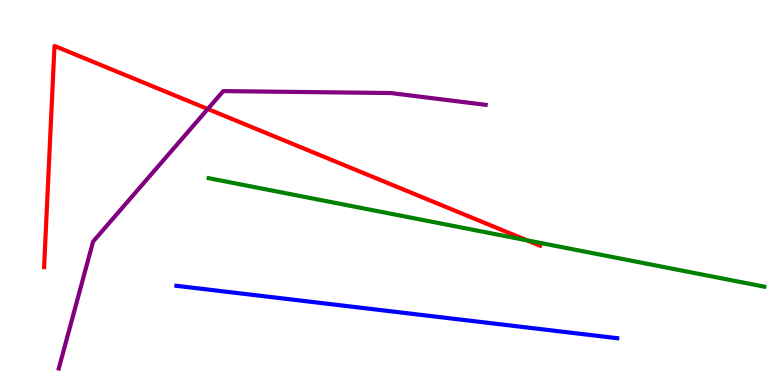[{'lines': ['blue', 'red'], 'intersections': []}, {'lines': ['green', 'red'], 'intersections': [{'x': 6.8, 'y': 3.76}]}, {'lines': ['purple', 'red'], 'intersections': [{'x': 2.68, 'y': 7.17}]}, {'lines': ['blue', 'green'], 'intersections': []}, {'lines': ['blue', 'purple'], 'intersections': []}, {'lines': ['green', 'purple'], 'intersections': []}]